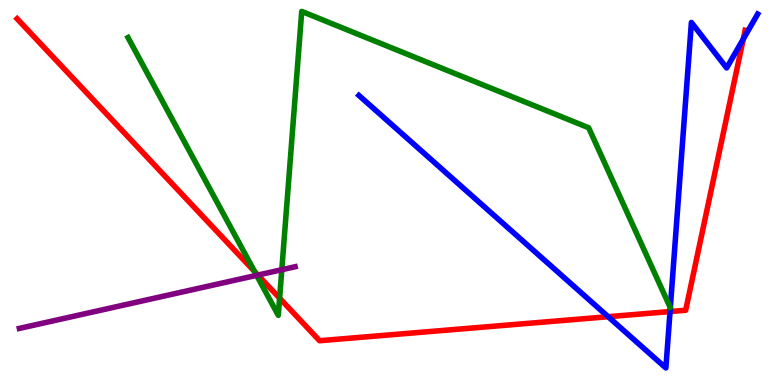[{'lines': ['blue', 'red'], 'intersections': [{'x': 7.85, 'y': 1.77}, {'x': 8.65, 'y': 1.91}, {'x': 9.59, 'y': 8.99}]}, {'lines': ['green', 'red'], 'intersections': [{'x': 3.28, 'y': 2.95}, {'x': 3.61, 'y': 2.26}]}, {'lines': ['purple', 'red'], 'intersections': [{'x': 3.33, 'y': 2.86}]}, {'lines': ['blue', 'green'], 'intersections': []}, {'lines': ['blue', 'purple'], 'intersections': []}, {'lines': ['green', 'purple'], 'intersections': [{'x': 3.31, 'y': 2.85}, {'x': 3.64, 'y': 2.99}]}]